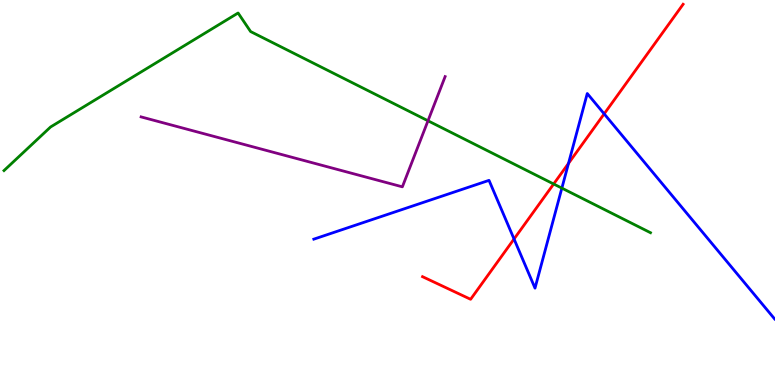[{'lines': ['blue', 'red'], 'intersections': [{'x': 6.63, 'y': 3.79}, {'x': 7.34, 'y': 5.76}, {'x': 7.8, 'y': 7.04}]}, {'lines': ['green', 'red'], 'intersections': [{'x': 7.14, 'y': 5.22}]}, {'lines': ['purple', 'red'], 'intersections': []}, {'lines': ['blue', 'green'], 'intersections': [{'x': 7.25, 'y': 5.11}]}, {'lines': ['blue', 'purple'], 'intersections': []}, {'lines': ['green', 'purple'], 'intersections': [{'x': 5.52, 'y': 6.86}]}]